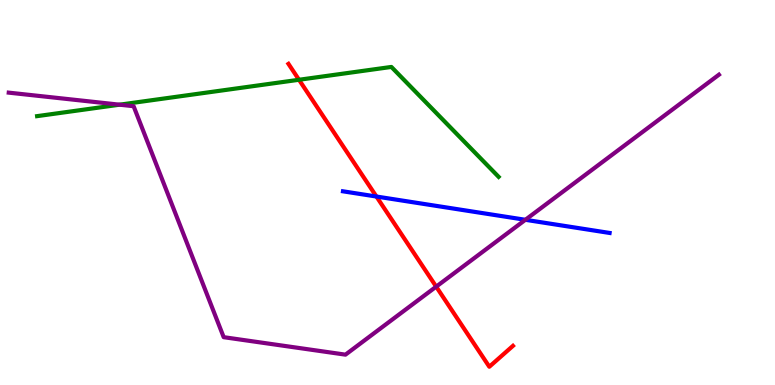[{'lines': ['blue', 'red'], 'intersections': [{'x': 4.86, 'y': 4.9}]}, {'lines': ['green', 'red'], 'intersections': [{'x': 3.86, 'y': 7.93}]}, {'lines': ['purple', 'red'], 'intersections': [{'x': 5.63, 'y': 2.55}]}, {'lines': ['blue', 'green'], 'intersections': []}, {'lines': ['blue', 'purple'], 'intersections': [{'x': 6.78, 'y': 4.29}]}, {'lines': ['green', 'purple'], 'intersections': [{'x': 1.54, 'y': 7.28}]}]